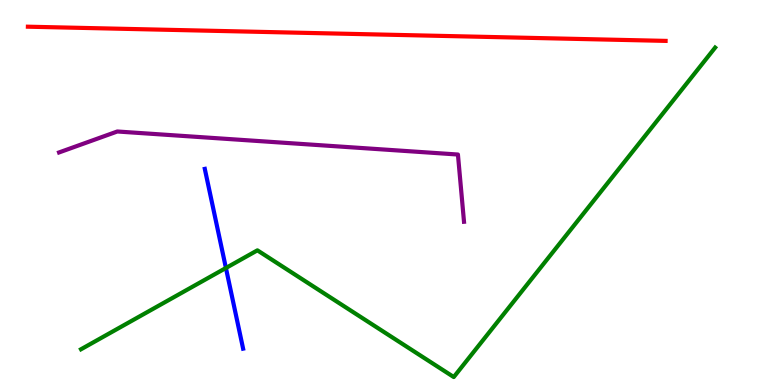[{'lines': ['blue', 'red'], 'intersections': []}, {'lines': ['green', 'red'], 'intersections': []}, {'lines': ['purple', 'red'], 'intersections': []}, {'lines': ['blue', 'green'], 'intersections': [{'x': 2.92, 'y': 3.04}]}, {'lines': ['blue', 'purple'], 'intersections': []}, {'lines': ['green', 'purple'], 'intersections': []}]